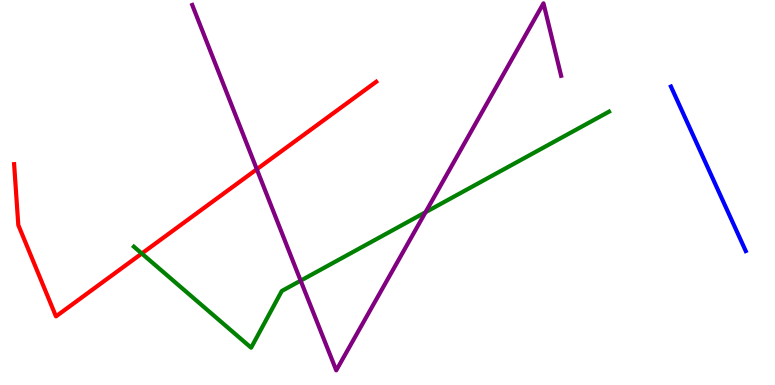[{'lines': ['blue', 'red'], 'intersections': []}, {'lines': ['green', 'red'], 'intersections': [{'x': 1.83, 'y': 3.42}]}, {'lines': ['purple', 'red'], 'intersections': [{'x': 3.31, 'y': 5.6}]}, {'lines': ['blue', 'green'], 'intersections': []}, {'lines': ['blue', 'purple'], 'intersections': []}, {'lines': ['green', 'purple'], 'intersections': [{'x': 3.88, 'y': 2.71}, {'x': 5.49, 'y': 4.49}]}]